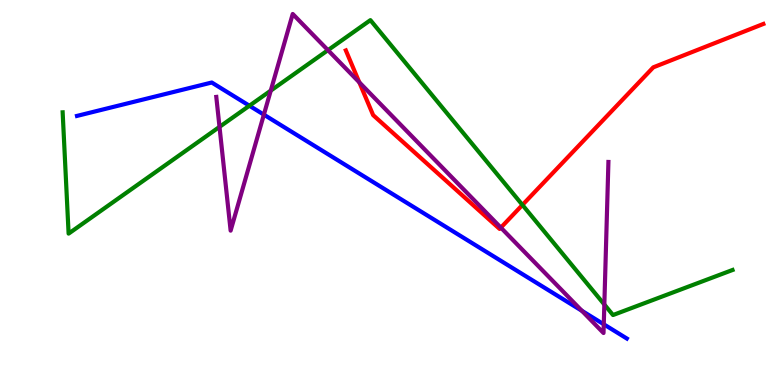[{'lines': ['blue', 'red'], 'intersections': []}, {'lines': ['green', 'red'], 'intersections': [{'x': 6.74, 'y': 4.68}]}, {'lines': ['purple', 'red'], 'intersections': [{'x': 4.64, 'y': 7.86}, {'x': 6.46, 'y': 4.09}]}, {'lines': ['blue', 'green'], 'intersections': [{'x': 3.22, 'y': 7.25}]}, {'lines': ['blue', 'purple'], 'intersections': [{'x': 3.4, 'y': 7.02}, {'x': 7.51, 'y': 1.93}, {'x': 7.79, 'y': 1.58}]}, {'lines': ['green', 'purple'], 'intersections': [{'x': 2.83, 'y': 6.7}, {'x': 3.49, 'y': 7.65}, {'x': 4.23, 'y': 8.7}, {'x': 7.8, 'y': 2.09}]}]